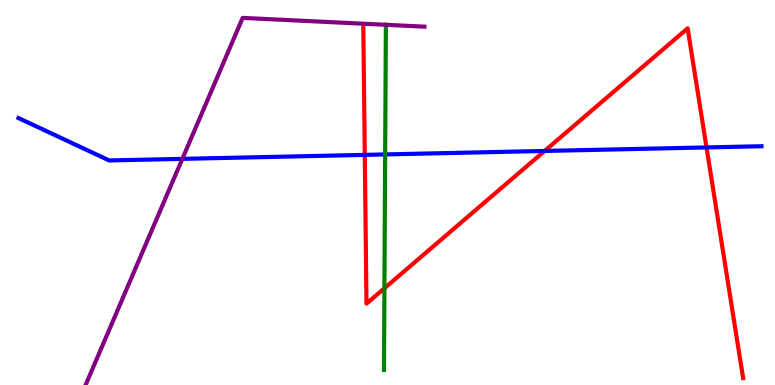[{'lines': ['blue', 'red'], 'intersections': [{'x': 4.71, 'y': 5.98}, {'x': 7.03, 'y': 6.08}, {'x': 9.12, 'y': 6.17}]}, {'lines': ['green', 'red'], 'intersections': [{'x': 4.96, 'y': 2.51}]}, {'lines': ['purple', 'red'], 'intersections': []}, {'lines': ['blue', 'green'], 'intersections': [{'x': 4.97, 'y': 5.99}]}, {'lines': ['blue', 'purple'], 'intersections': [{'x': 2.35, 'y': 5.87}]}, {'lines': ['green', 'purple'], 'intersections': [{'x': 4.98, 'y': 9.36}]}]